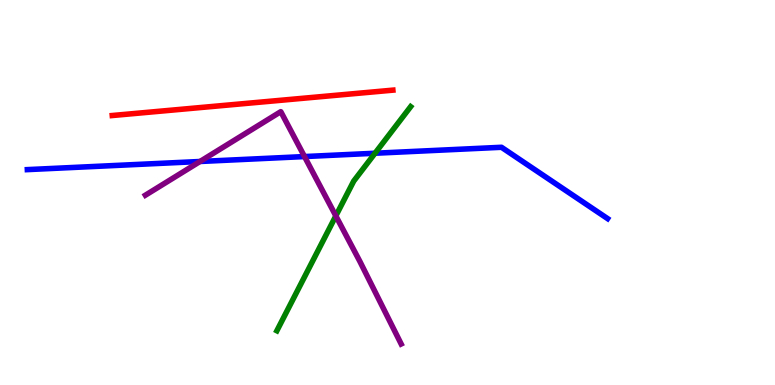[{'lines': ['blue', 'red'], 'intersections': []}, {'lines': ['green', 'red'], 'intersections': []}, {'lines': ['purple', 'red'], 'intersections': []}, {'lines': ['blue', 'green'], 'intersections': [{'x': 4.84, 'y': 6.02}]}, {'lines': ['blue', 'purple'], 'intersections': [{'x': 2.58, 'y': 5.81}, {'x': 3.93, 'y': 5.93}]}, {'lines': ['green', 'purple'], 'intersections': [{'x': 4.33, 'y': 4.39}]}]